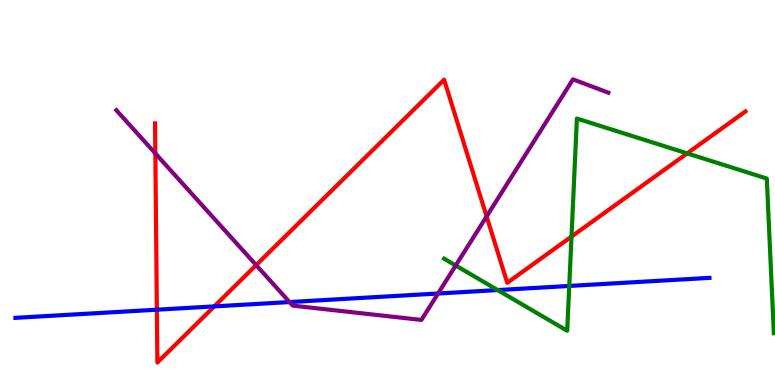[{'lines': ['blue', 'red'], 'intersections': [{'x': 2.02, 'y': 1.96}, {'x': 2.76, 'y': 2.04}]}, {'lines': ['green', 'red'], 'intersections': [{'x': 7.37, 'y': 3.86}, {'x': 8.87, 'y': 6.02}]}, {'lines': ['purple', 'red'], 'intersections': [{'x': 2.0, 'y': 6.01}, {'x': 3.31, 'y': 3.11}, {'x': 6.28, 'y': 4.38}]}, {'lines': ['blue', 'green'], 'intersections': [{'x': 6.42, 'y': 2.47}, {'x': 7.35, 'y': 2.57}]}, {'lines': ['blue', 'purple'], 'intersections': [{'x': 3.74, 'y': 2.15}, {'x': 5.65, 'y': 2.38}]}, {'lines': ['green', 'purple'], 'intersections': [{'x': 5.88, 'y': 3.1}]}]